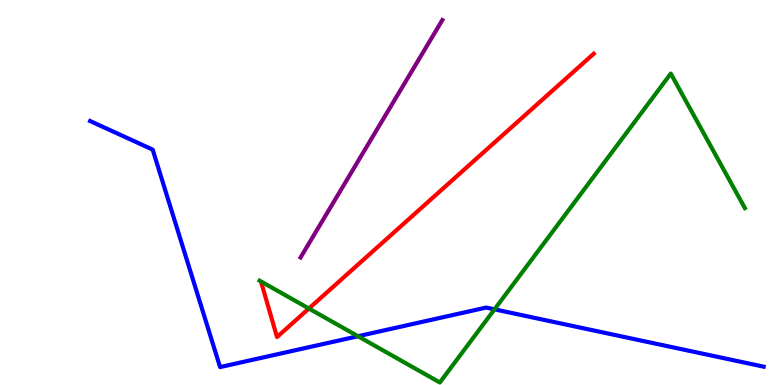[{'lines': ['blue', 'red'], 'intersections': []}, {'lines': ['green', 'red'], 'intersections': [{'x': 3.99, 'y': 1.99}]}, {'lines': ['purple', 'red'], 'intersections': []}, {'lines': ['blue', 'green'], 'intersections': [{'x': 4.62, 'y': 1.27}, {'x': 6.38, 'y': 1.97}]}, {'lines': ['blue', 'purple'], 'intersections': []}, {'lines': ['green', 'purple'], 'intersections': []}]